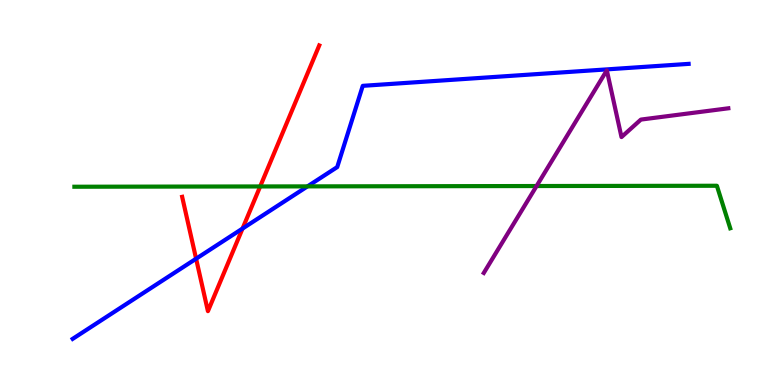[{'lines': ['blue', 'red'], 'intersections': [{'x': 2.53, 'y': 3.28}, {'x': 3.13, 'y': 4.06}]}, {'lines': ['green', 'red'], 'intersections': [{'x': 3.36, 'y': 5.16}]}, {'lines': ['purple', 'red'], 'intersections': []}, {'lines': ['blue', 'green'], 'intersections': [{'x': 3.97, 'y': 5.16}]}, {'lines': ['blue', 'purple'], 'intersections': []}, {'lines': ['green', 'purple'], 'intersections': [{'x': 6.92, 'y': 5.17}]}]